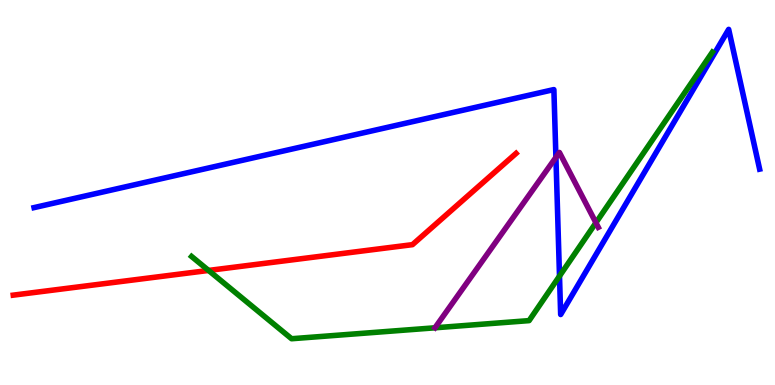[{'lines': ['blue', 'red'], 'intersections': []}, {'lines': ['green', 'red'], 'intersections': [{'x': 2.69, 'y': 2.98}]}, {'lines': ['purple', 'red'], 'intersections': []}, {'lines': ['blue', 'green'], 'intersections': [{'x': 7.22, 'y': 2.83}]}, {'lines': ['blue', 'purple'], 'intersections': [{'x': 7.17, 'y': 5.91}]}, {'lines': ['green', 'purple'], 'intersections': [{'x': 7.69, 'y': 4.21}]}]